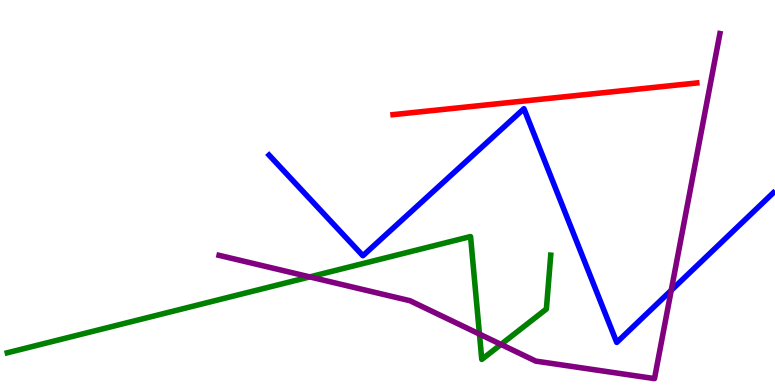[{'lines': ['blue', 'red'], 'intersections': []}, {'lines': ['green', 'red'], 'intersections': []}, {'lines': ['purple', 'red'], 'intersections': []}, {'lines': ['blue', 'green'], 'intersections': []}, {'lines': ['blue', 'purple'], 'intersections': [{'x': 8.66, 'y': 2.46}]}, {'lines': ['green', 'purple'], 'intersections': [{'x': 4.0, 'y': 2.81}, {'x': 6.19, 'y': 1.32}, {'x': 6.46, 'y': 1.05}]}]